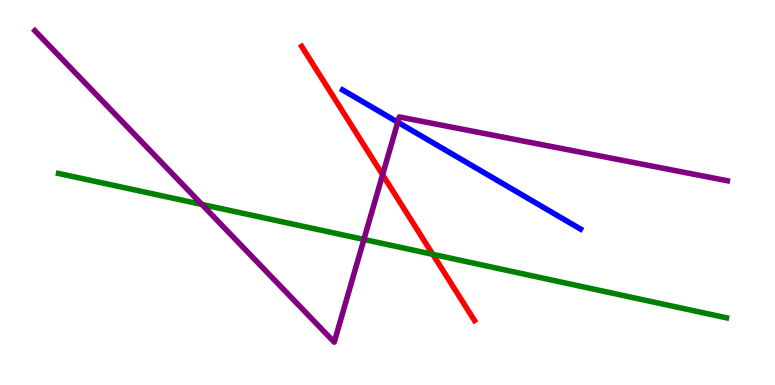[{'lines': ['blue', 'red'], 'intersections': []}, {'lines': ['green', 'red'], 'intersections': [{'x': 5.58, 'y': 3.39}]}, {'lines': ['purple', 'red'], 'intersections': [{'x': 4.94, 'y': 5.46}]}, {'lines': ['blue', 'green'], 'intersections': []}, {'lines': ['blue', 'purple'], 'intersections': [{'x': 5.13, 'y': 6.83}]}, {'lines': ['green', 'purple'], 'intersections': [{'x': 2.6, 'y': 4.69}, {'x': 4.7, 'y': 3.78}]}]